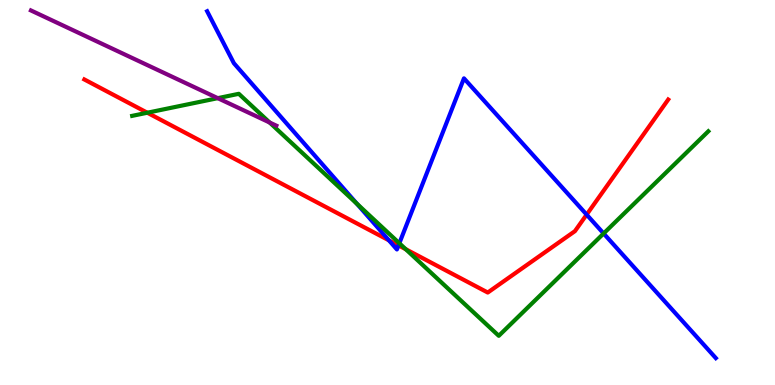[{'lines': ['blue', 'red'], 'intersections': [{'x': 5.02, 'y': 3.76}, {'x': 5.14, 'y': 3.63}, {'x': 7.57, 'y': 4.43}]}, {'lines': ['green', 'red'], 'intersections': [{'x': 1.9, 'y': 7.07}, {'x': 5.24, 'y': 3.53}]}, {'lines': ['purple', 'red'], 'intersections': []}, {'lines': ['blue', 'green'], 'intersections': [{'x': 4.6, 'y': 4.71}, {'x': 5.15, 'y': 3.68}, {'x': 7.79, 'y': 3.94}]}, {'lines': ['blue', 'purple'], 'intersections': []}, {'lines': ['green', 'purple'], 'intersections': [{'x': 2.81, 'y': 7.45}, {'x': 3.48, 'y': 6.82}]}]